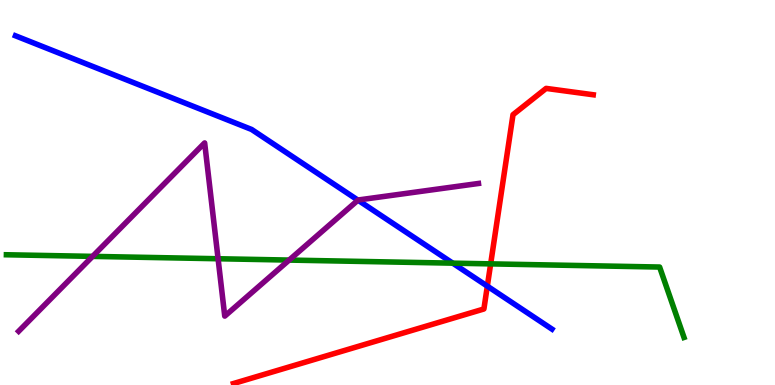[{'lines': ['blue', 'red'], 'intersections': [{'x': 6.29, 'y': 2.57}]}, {'lines': ['green', 'red'], 'intersections': [{'x': 6.33, 'y': 3.15}]}, {'lines': ['purple', 'red'], 'intersections': []}, {'lines': ['blue', 'green'], 'intersections': [{'x': 5.84, 'y': 3.16}]}, {'lines': ['blue', 'purple'], 'intersections': [{'x': 4.62, 'y': 4.8}]}, {'lines': ['green', 'purple'], 'intersections': [{'x': 1.19, 'y': 3.34}, {'x': 2.81, 'y': 3.28}, {'x': 3.73, 'y': 3.24}]}]